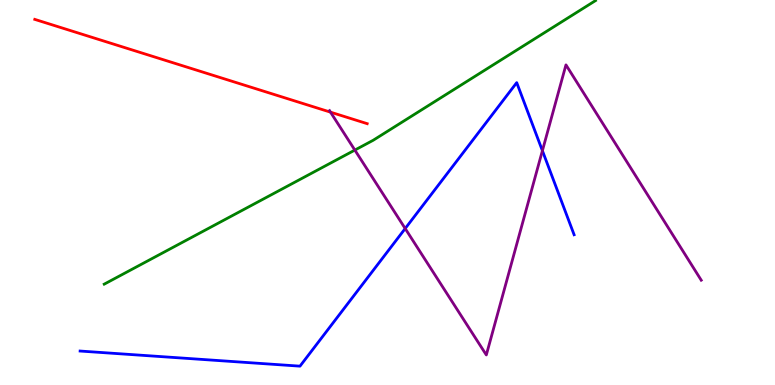[{'lines': ['blue', 'red'], 'intersections': []}, {'lines': ['green', 'red'], 'intersections': []}, {'lines': ['purple', 'red'], 'intersections': [{'x': 4.26, 'y': 7.09}]}, {'lines': ['blue', 'green'], 'intersections': []}, {'lines': ['blue', 'purple'], 'intersections': [{'x': 5.23, 'y': 4.06}, {'x': 7.0, 'y': 6.09}]}, {'lines': ['green', 'purple'], 'intersections': [{'x': 4.58, 'y': 6.1}]}]